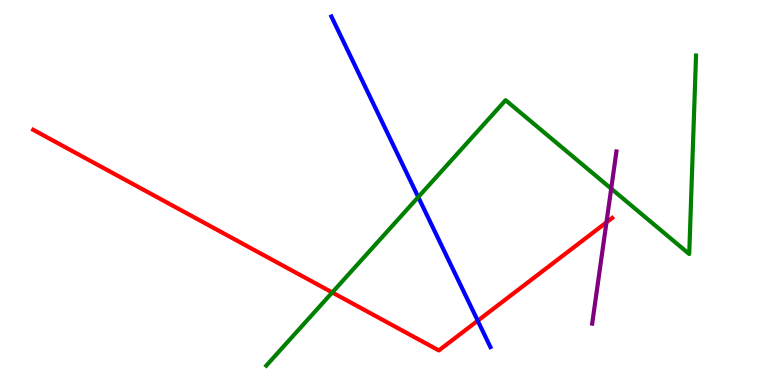[{'lines': ['blue', 'red'], 'intersections': [{'x': 6.16, 'y': 1.67}]}, {'lines': ['green', 'red'], 'intersections': [{'x': 4.29, 'y': 2.4}]}, {'lines': ['purple', 'red'], 'intersections': [{'x': 7.83, 'y': 4.22}]}, {'lines': ['blue', 'green'], 'intersections': [{'x': 5.4, 'y': 4.88}]}, {'lines': ['blue', 'purple'], 'intersections': []}, {'lines': ['green', 'purple'], 'intersections': [{'x': 7.89, 'y': 5.1}]}]